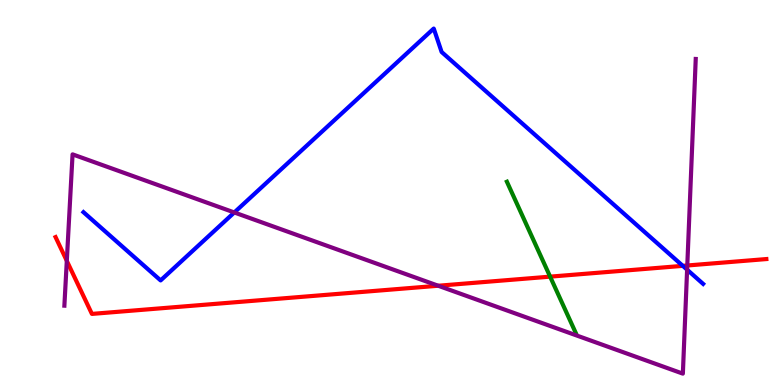[{'lines': ['blue', 'red'], 'intersections': [{'x': 8.81, 'y': 3.09}]}, {'lines': ['green', 'red'], 'intersections': [{'x': 7.1, 'y': 2.81}]}, {'lines': ['purple', 'red'], 'intersections': [{'x': 0.862, 'y': 3.22}, {'x': 5.65, 'y': 2.58}, {'x': 8.87, 'y': 3.1}]}, {'lines': ['blue', 'green'], 'intersections': []}, {'lines': ['blue', 'purple'], 'intersections': [{'x': 3.02, 'y': 4.48}, {'x': 8.87, 'y': 3.0}]}, {'lines': ['green', 'purple'], 'intersections': []}]